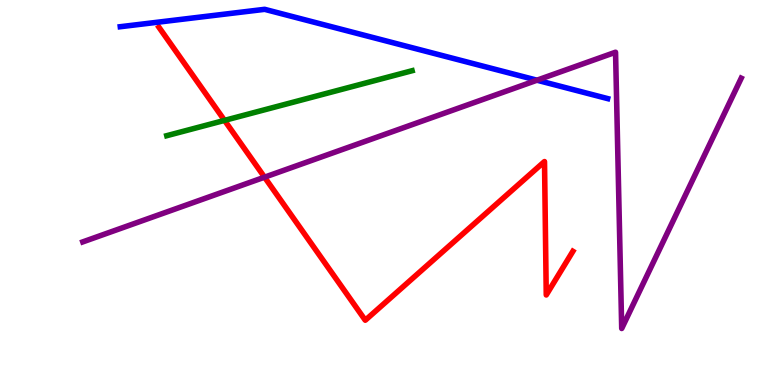[{'lines': ['blue', 'red'], 'intersections': []}, {'lines': ['green', 'red'], 'intersections': [{'x': 2.9, 'y': 6.87}]}, {'lines': ['purple', 'red'], 'intersections': [{'x': 3.41, 'y': 5.4}]}, {'lines': ['blue', 'green'], 'intersections': []}, {'lines': ['blue', 'purple'], 'intersections': [{'x': 6.93, 'y': 7.92}]}, {'lines': ['green', 'purple'], 'intersections': []}]